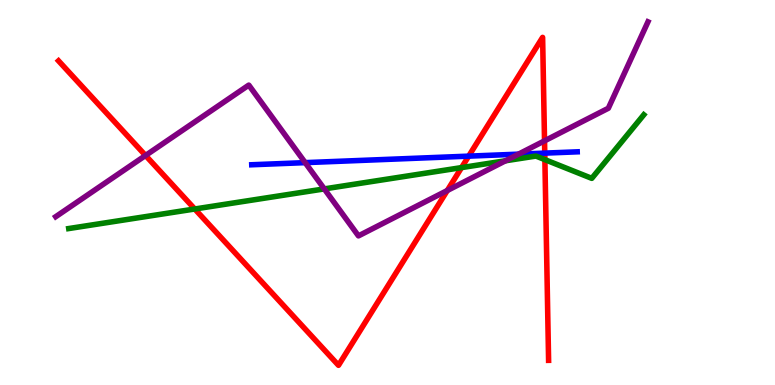[{'lines': ['blue', 'red'], 'intersections': [{'x': 6.05, 'y': 5.94}, {'x': 7.03, 'y': 6.02}]}, {'lines': ['green', 'red'], 'intersections': [{'x': 2.51, 'y': 4.57}, {'x': 5.96, 'y': 5.65}, {'x': 7.03, 'y': 5.85}]}, {'lines': ['purple', 'red'], 'intersections': [{'x': 1.88, 'y': 5.96}, {'x': 5.77, 'y': 5.05}, {'x': 7.03, 'y': 6.34}]}, {'lines': ['blue', 'green'], 'intersections': []}, {'lines': ['blue', 'purple'], 'intersections': [{'x': 3.94, 'y': 5.78}, {'x': 6.69, 'y': 6.0}]}, {'lines': ['green', 'purple'], 'intersections': [{'x': 4.18, 'y': 5.09}, {'x': 6.52, 'y': 5.82}]}]